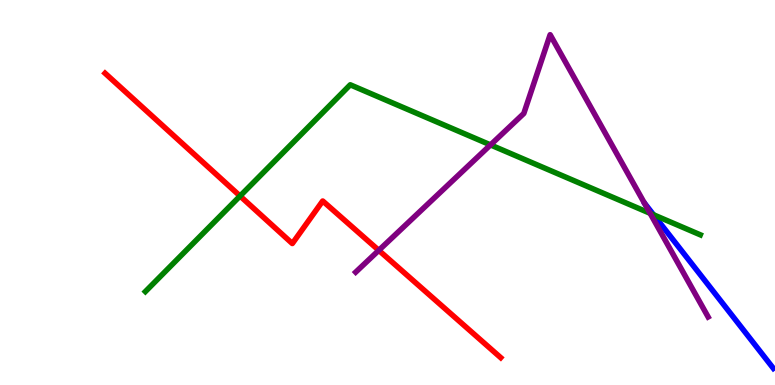[{'lines': ['blue', 'red'], 'intersections': []}, {'lines': ['green', 'red'], 'intersections': [{'x': 3.1, 'y': 4.91}]}, {'lines': ['purple', 'red'], 'intersections': [{'x': 4.89, 'y': 3.5}]}, {'lines': ['blue', 'green'], 'intersections': [{'x': 8.43, 'y': 4.42}]}, {'lines': ['blue', 'purple'], 'intersections': []}, {'lines': ['green', 'purple'], 'intersections': [{'x': 6.33, 'y': 6.24}, {'x': 8.39, 'y': 4.46}]}]